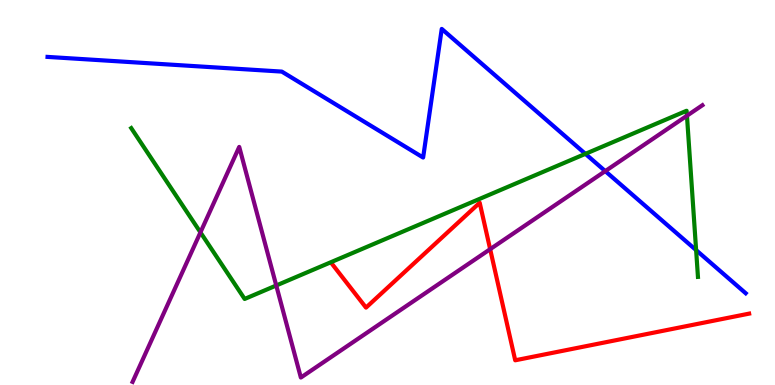[{'lines': ['blue', 'red'], 'intersections': []}, {'lines': ['green', 'red'], 'intersections': []}, {'lines': ['purple', 'red'], 'intersections': [{'x': 6.32, 'y': 3.53}]}, {'lines': ['blue', 'green'], 'intersections': [{'x': 7.55, 'y': 6.0}, {'x': 8.98, 'y': 3.5}]}, {'lines': ['blue', 'purple'], 'intersections': [{'x': 7.81, 'y': 5.56}]}, {'lines': ['green', 'purple'], 'intersections': [{'x': 2.59, 'y': 3.96}, {'x': 3.56, 'y': 2.58}, {'x': 8.86, 'y': 6.99}]}]